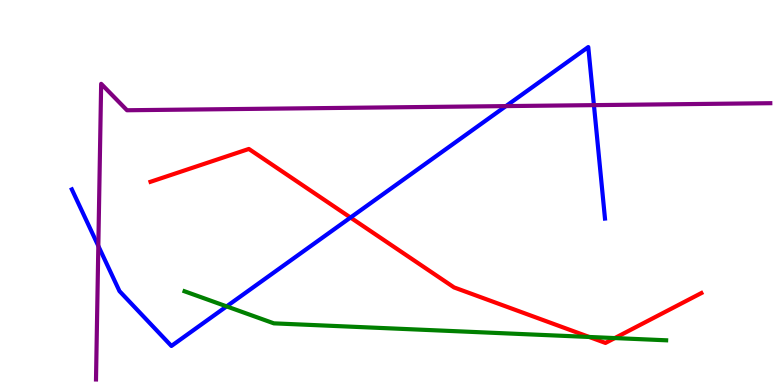[{'lines': ['blue', 'red'], 'intersections': [{'x': 4.52, 'y': 4.35}]}, {'lines': ['green', 'red'], 'intersections': [{'x': 7.6, 'y': 1.25}, {'x': 7.93, 'y': 1.22}]}, {'lines': ['purple', 'red'], 'intersections': []}, {'lines': ['blue', 'green'], 'intersections': [{'x': 2.92, 'y': 2.04}]}, {'lines': ['blue', 'purple'], 'intersections': [{'x': 1.27, 'y': 3.61}, {'x': 6.53, 'y': 7.24}, {'x': 7.66, 'y': 7.27}]}, {'lines': ['green', 'purple'], 'intersections': []}]